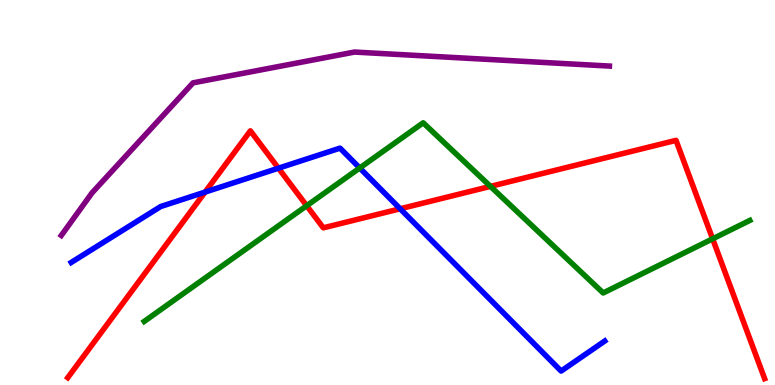[{'lines': ['blue', 'red'], 'intersections': [{'x': 2.65, 'y': 5.01}, {'x': 3.59, 'y': 5.63}, {'x': 5.16, 'y': 4.58}]}, {'lines': ['green', 'red'], 'intersections': [{'x': 3.96, 'y': 4.66}, {'x': 6.33, 'y': 5.16}, {'x': 9.2, 'y': 3.8}]}, {'lines': ['purple', 'red'], 'intersections': []}, {'lines': ['blue', 'green'], 'intersections': [{'x': 4.64, 'y': 5.64}]}, {'lines': ['blue', 'purple'], 'intersections': []}, {'lines': ['green', 'purple'], 'intersections': []}]